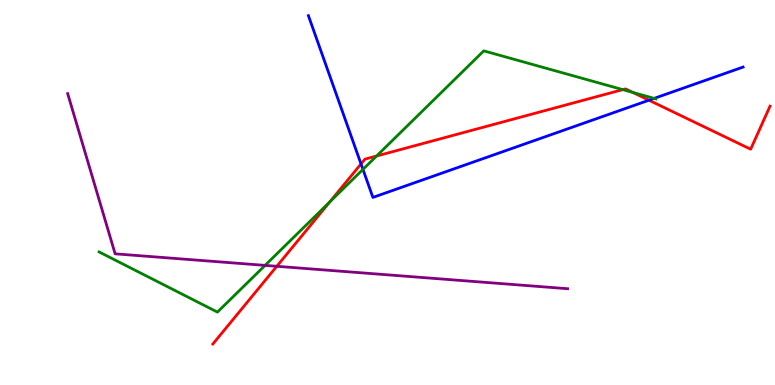[{'lines': ['blue', 'red'], 'intersections': [{'x': 4.66, 'y': 5.74}, {'x': 8.37, 'y': 7.4}]}, {'lines': ['green', 'red'], 'intersections': [{'x': 4.25, 'y': 4.75}, {'x': 4.86, 'y': 5.95}, {'x': 8.04, 'y': 7.67}, {'x': 8.16, 'y': 7.6}]}, {'lines': ['purple', 'red'], 'intersections': [{'x': 3.57, 'y': 3.08}]}, {'lines': ['blue', 'green'], 'intersections': [{'x': 4.68, 'y': 5.6}, {'x': 8.44, 'y': 7.44}]}, {'lines': ['blue', 'purple'], 'intersections': []}, {'lines': ['green', 'purple'], 'intersections': [{'x': 3.42, 'y': 3.11}]}]